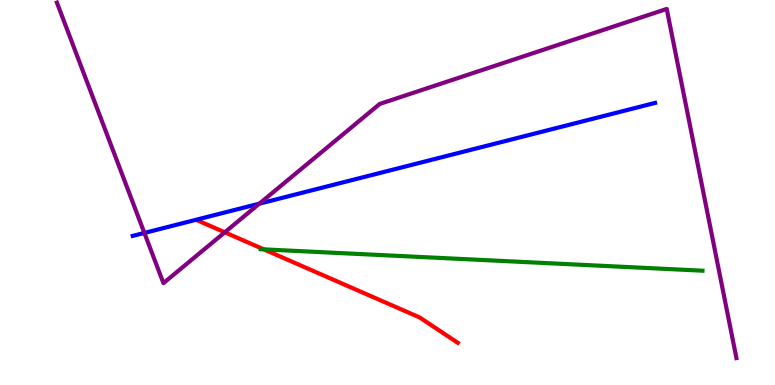[{'lines': ['blue', 'red'], 'intersections': []}, {'lines': ['green', 'red'], 'intersections': [{'x': 3.4, 'y': 3.52}]}, {'lines': ['purple', 'red'], 'intersections': [{'x': 2.9, 'y': 3.97}]}, {'lines': ['blue', 'green'], 'intersections': []}, {'lines': ['blue', 'purple'], 'intersections': [{'x': 1.86, 'y': 3.95}, {'x': 3.35, 'y': 4.71}]}, {'lines': ['green', 'purple'], 'intersections': []}]